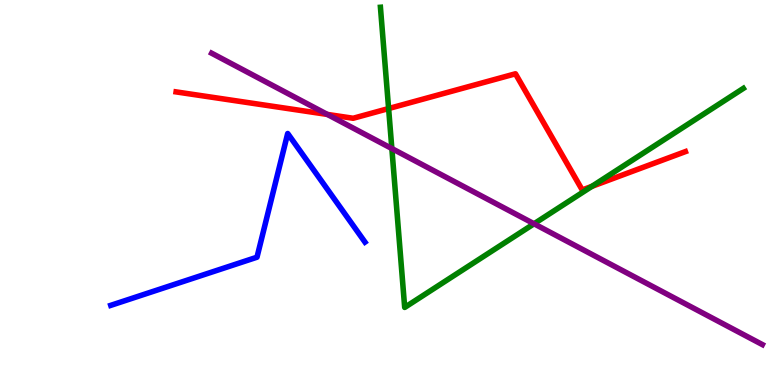[{'lines': ['blue', 'red'], 'intersections': []}, {'lines': ['green', 'red'], 'intersections': [{'x': 5.01, 'y': 7.18}, {'x': 7.64, 'y': 5.16}]}, {'lines': ['purple', 'red'], 'intersections': [{'x': 4.22, 'y': 7.03}]}, {'lines': ['blue', 'green'], 'intersections': []}, {'lines': ['blue', 'purple'], 'intersections': []}, {'lines': ['green', 'purple'], 'intersections': [{'x': 5.06, 'y': 6.14}, {'x': 6.89, 'y': 4.19}]}]